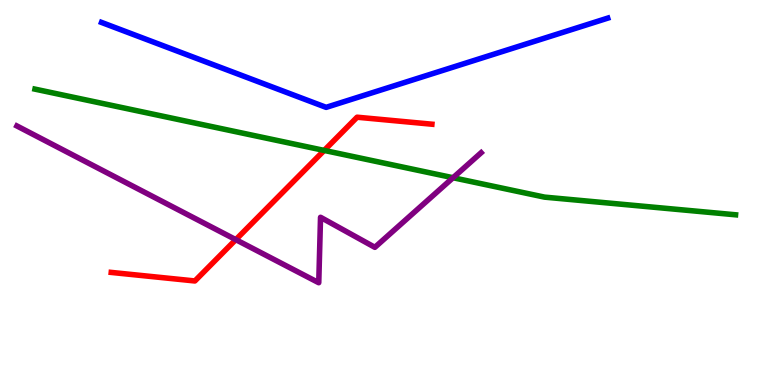[{'lines': ['blue', 'red'], 'intersections': []}, {'lines': ['green', 'red'], 'intersections': [{'x': 4.18, 'y': 6.09}]}, {'lines': ['purple', 'red'], 'intersections': [{'x': 3.04, 'y': 3.78}]}, {'lines': ['blue', 'green'], 'intersections': []}, {'lines': ['blue', 'purple'], 'intersections': []}, {'lines': ['green', 'purple'], 'intersections': [{'x': 5.85, 'y': 5.38}]}]